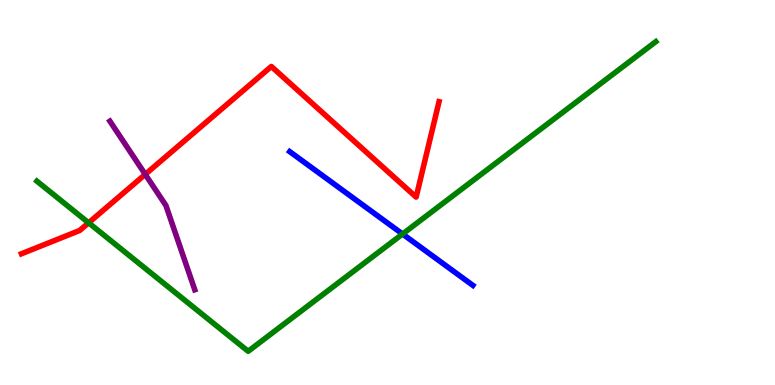[{'lines': ['blue', 'red'], 'intersections': []}, {'lines': ['green', 'red'], 'intersections': [{'x': 1.14, 'y': 4.21}]}, {'lines': ['purple', 'red'], 'intersections': [{'x': 1.87, 'y': 5.47}]}, {'lines': ['blue', 'green'], 'intersections': [{'x': 5.19, 'y': 3.92}]}, {'lines': ['blue', 'purple'], 'intersections': []}, {'lines': ['green', 'purple'], 'intersections': []}]